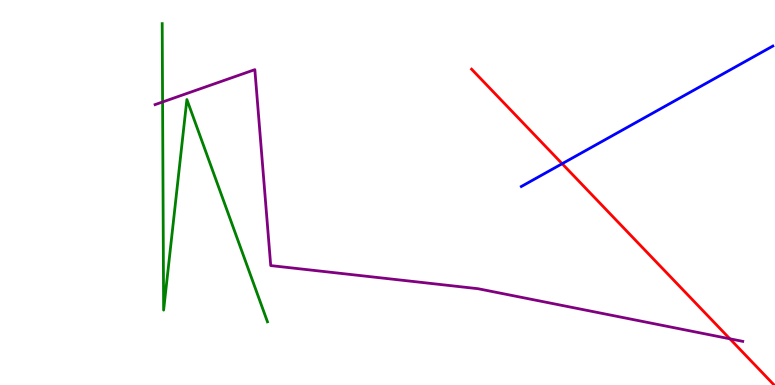[{'lines': ['blue', 'red'], 'intersections': [{'x': 7.25, 'y': 5.75}]}, {'lines': ['green', 'red'], 'intersections': []}, {'lines': ['purple', 'red'], 'intersections': [{'x': 9.42, 'y': 1.2}]}, {'lines': ['blue', 'green'], 'intersections': []}, {'lines': ['blue', 'purple'], 'intersections': []}, {'lines': ['green', 'purple'], 'intersections': [{'x': 2.1, 'y': 7.35}]}]